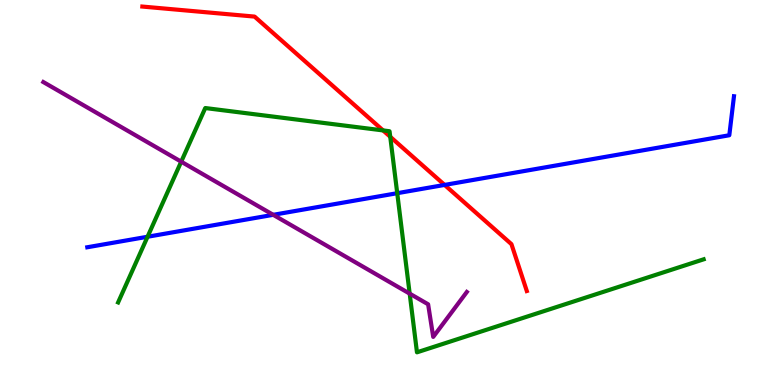[{'lines': ['blue', 'red'], 'intersections': [{'x': 5.74, 'y': 5.2}]}, {'lines': ['green', 'red'], 'intersections': [{'x': 4.94, 'y': 6.61}, {'x': 5.04, 'y': 6.45}]}, {'lines': ['purple', 'red'], 'intersections': []}, {'lines': ['blue', 'green'], 'intersections': [{'x': 1.9, 'y': 3.85}, {'x': 5.13, 'y': 4.98}]}, {'lines': ['blue', 'purple'], 'intersections': [{'x': 3.53, 'y': 4.42}]}, {'lines': ['green', 'purple'], 'intersections': [{'x': 2.34, 'y': 5.8}, {'x': 5.29, 'y': 2.37}]}]